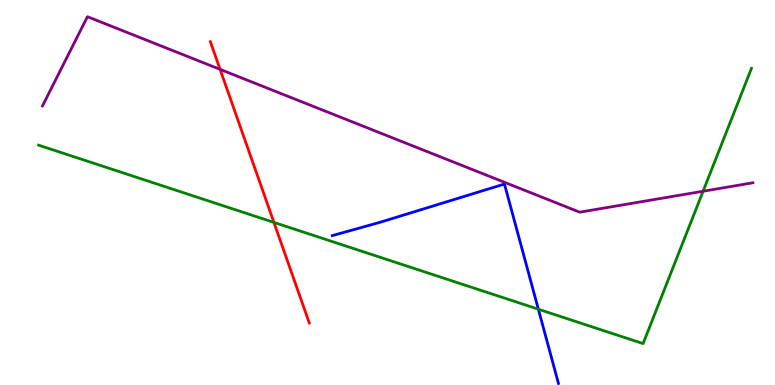[{'lines': ['blue', 'red'], 'intersections': []}, {'lines': ['green', 'red'], 'intersections': [{'x': 3.53, 'y': 4.22}]}, {'lines': ['purple', 'red'], 'intersections': [{'x': 2.84, 'y': 8.2}]}, {'lines': ['blue', 'green'], 'intersections': [{'x': 6.95, 'y': 1.97}]}, {'lines': ['blue', 'purple'], 'intersections': []}, {'lines': ['green', 'purple'], 'intersections': [{'x': 9.07, 'y': 5.03}]}]